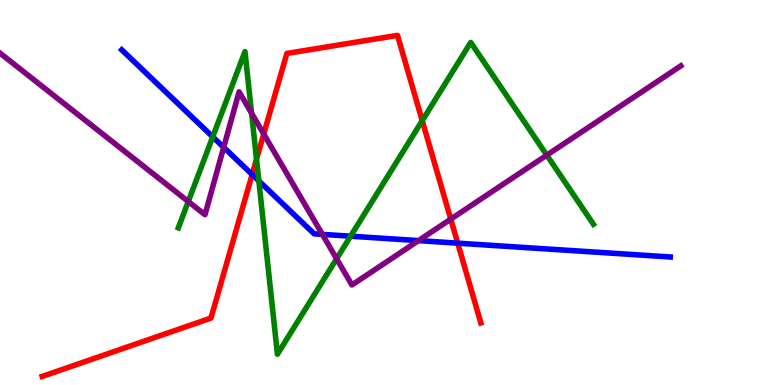[{'lines': ['blue', 'red'], 'intersections': [{'x': 3.25, 'y': 5.47}, {'x': 5.91, 'y': 3.68}]}, {'lines': ['green', 'red'], 'intersections': [{'x': 3.31, 'y': 5.86}, {'x': 5.45, 'y': 6.87}]}, {'lines': ['purple', 'red'], 'intersections': [{'x': 3.4, 'y': 6.52}, {'x': 5.82, 'y': 4.31}]}, {'lines': ['blue', 'green'], 'intersections': [{'x': 2.74, 'y': 6.45}, {'x': 3.34, 'y': 5.3}, {'x': 4.52, 'y': 3.86}]}, {'lines': ['blue', 'purple'], 'intersections': [{'x': 2.89, 'y': 6.17}, {'x': 4.16, 'y': 3.91}, {'x': 5.4, 'y': 3.75}]}, {'lines': ['green', 'purple'], 'intersections': [{'x': 2.43, 'y': 4.77}, {'x': 3.25, 'y': 7.06}, {'x': 4.34, 'y': 3.28}, {'x': 7.06, 'y': 5.97}]}]